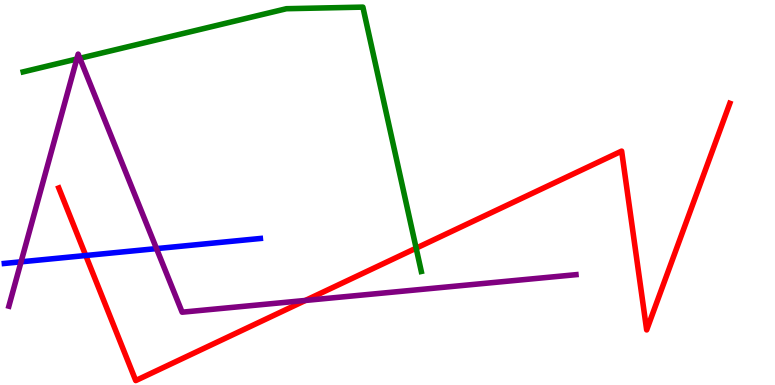[{'lines': ['blue', 'red'], 'intersections': [{'x': 1.11, 'y': 3.36}]}, {'lines': ['green', 'red'], 'intersections': [{'x': 5.37, 'y': 3.55}]}, {'lines': ['purple', 'red'], 'intersections': [{'x': 3.94, 'y': 2.2}]}, {'lines': ['blue', 'green'], 'intersections': []}, {'lines': ['blue', 'purple'], 'intersections': [{'x': 0.272, 'y': 3.2}, {'x': 2.02, 'y': 3.54}]}, {'lines': ['green', 'purple'], 'intersections': [{'x': 0.991, 'y': 8.47}, {'x': 1.03, 'y': 8.49}]}]